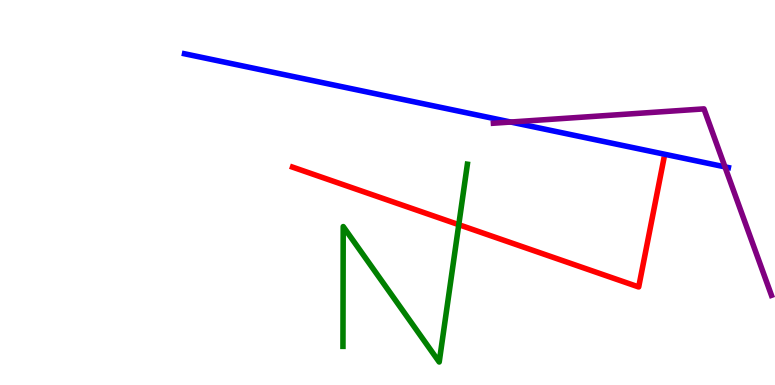[{'lines': ['blue', 'red'], 'intersections': []}, {'lines': ['green', 'red'], 'intersections': [{'x': 5.92, 'y': 4.16}]}, {'lines': ['purple', 'red'], 'intersections': []}, {'lines': ['blue', 'green'], 'intersections': []}, {'lines': ['blue', 'purple'], 'intersections': [{'x': 6.59, 'y': 6.83}, {'x': 9.35, 'y': 5.67}]}, {'lines': ['green', 'purple'], 'intersections': []}]